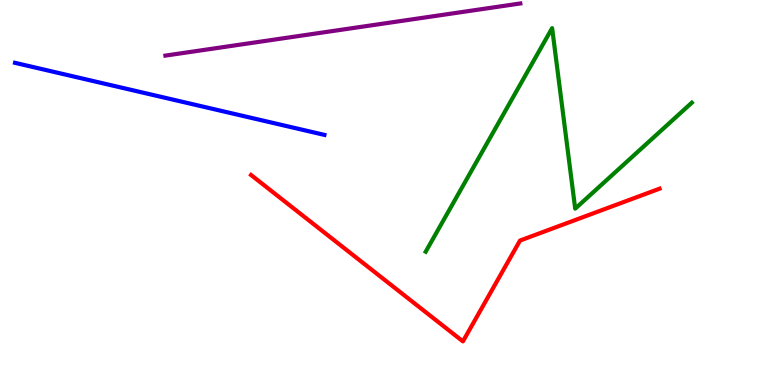[{'lines': ['blue', 'red'], 'intersections': []}, {'lines': ['green', 'red'], 'intersections': []}, {'lines': ['purple', 'red'], 'intersections': []}, {'lines': ['blue', 'green'], 'intersections': []}, {'lines': ['blue', 'purple'], 'intersections': []}, {'lines': ['green', 'purple'], 'intersections': []}]